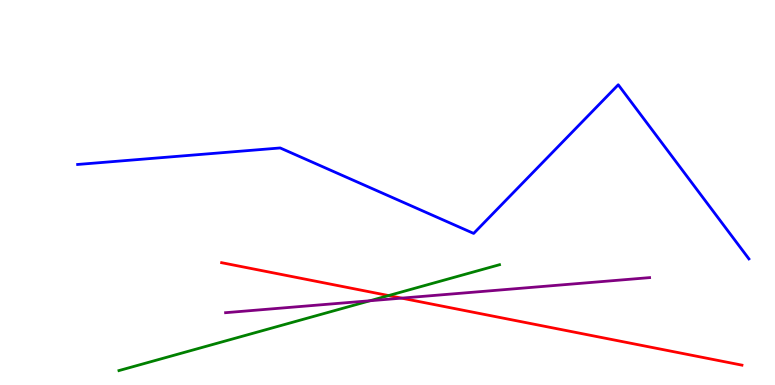[{'lines': ['blue', 'red'], 'intersections': []}, {'lines': ['green', 'red'], 'intersections': [{'x': 5.01, 'y': 2.32}]}, {'lines': ['purple', 'red'], 'intersections': [{'x': 5.18, 'y': 2.26}]}, {'lines': ['blue', 'green'], 'intersections': []}, {'lines': ['blue', 'purple'], 'intersections': []}, {'lines': ['green', 'purple'], 'intersections': [{'x': 4.77, 'y': 2.19}]}]